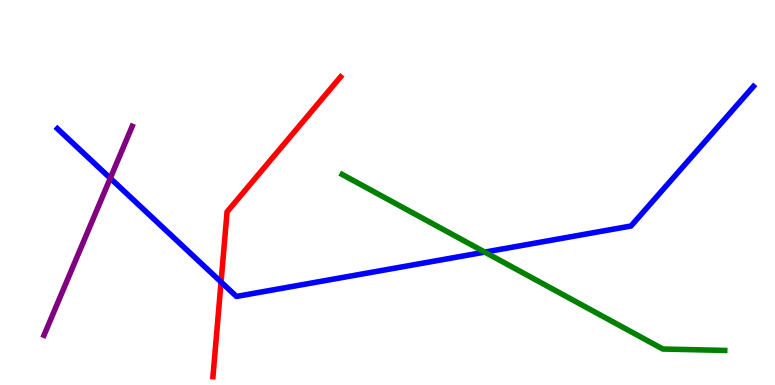[{'lines': ['blue', 'red'], 'intersections': [{'x': 2.85, 'y': 2.68}]}, {'lines': ['green', 'red'], 'intersections': []}, {'lines': ['purple', 'red'], 'intersections': []}, {'lines': ['blue', 'green'], 'intersections': [{'x': 6.26, 'y': 3.45}]}, {'lines': ['blue', 'purple'], 'intersections': [{'x': 1.42, 'y': 5.37}]}, {'lines': ['green', 'purple'], 'intersections': []}]